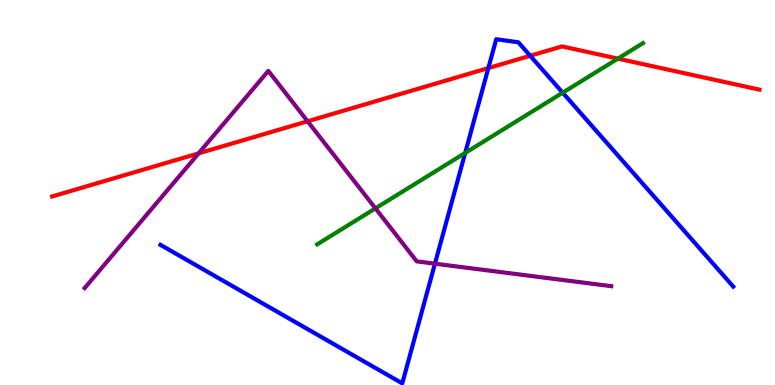[{'lines': ['blue', 'red'], 'intersections': [{'x': 6.3, 'y': 8.23}, {'x': 6.84, 'y': 8.55}]}, {'lines': ['green', 'red'], 'intersections': [{'x': 7.97, 'y': 8.48}]}, {'lines': ['purple', 'red'], 'intersections': [{'x': 2.56, 'y': 6.02}, {'x': 3.97, 'y': 6.85}]}, {'lines': ['blue', 'green'], 'intersections': [{'x': 6.0, 'y': 6.03}, {'x': 7.26, 'y': 7.59}]}, {'lines': ['blue', 'purple'], 'intersections': [{'x': 5.61, 'y': 3.15}]}, {'lines': ['green', 'purple'], 'intersections': [{'x': 4.84, 'y': 4.59}]}]